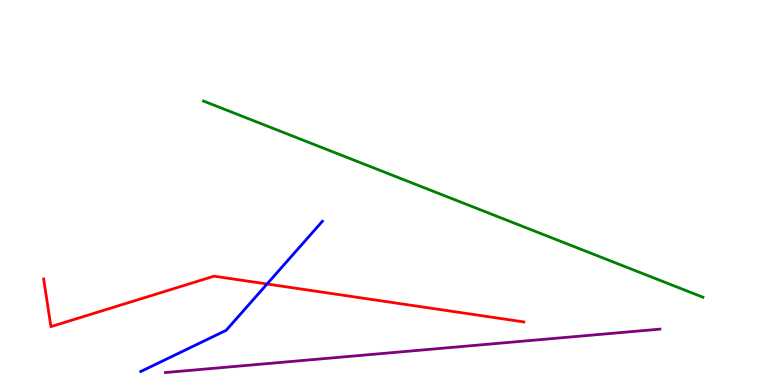[{'lines': ['blue', 'red'], 'intersections': [{'x': 3.45, 'y': 2.62}]}, {'lines': ['green', 'red'], 'intersections': []}, {'lines': ['purple', 'red'], 'intersections': []}, {'lines': ['blue', 'green'], 'intersections': []}, {'lines': ['blue', 'purple'], 'intersections': []}, {'lines': ['green', 'purple'], 'intersections': []}]